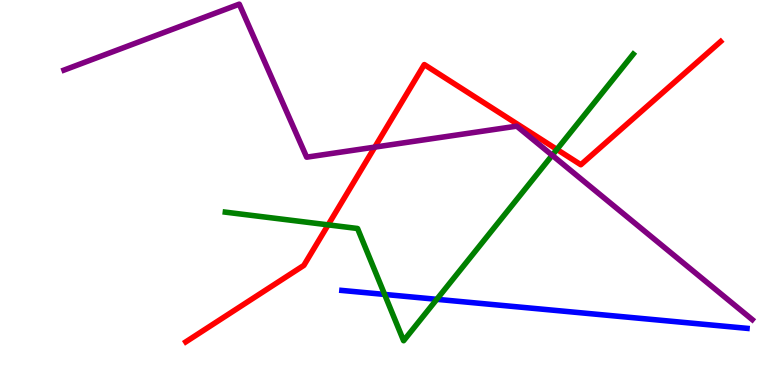[{'lines': ['blue', 'red'], 'intersections': []}, {'lines': ['green', 'red'], 'intersections': [{'x': 4.23, 'y': 4.16}, {'x': 7.19, 'y': 6.12}]}, {'lines': ['purple', 'red'], 'intersections': [{'x': 4.84, 'y': 6.18}]}, {'lines': ['blue', 'green'], 'intersections': [{'x': 4.96, 'y': 2.35}, {'x': 5.64, 'y': 2.23}]}, {'lines': ['blue', 'purple'], 'intersections': []}, {'lines': ['green', 'purple'], 'intersections': [{'x': 7.13, 'y': 5.97}]}]